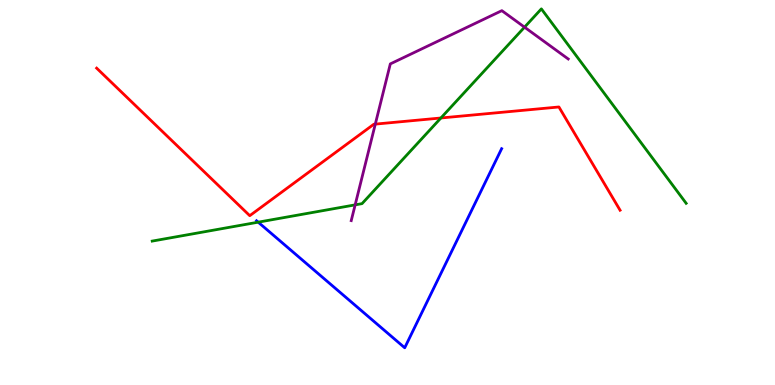[{'lines': ['blue', 'red'], 'intersections': []}, {'lines': ['green', 'red'], 'intersections': [{'x': 5.69, 'y': 6.94}]}, {'lines': ['purple', 'red'], 'intersections': [{'x': 4.84, 'y': 6.78}]}, {'lines': ['blue', 'green'], 'intersections': [{'x': 3.33, 'y': 4.23}]}, {'lines': ['blue', 'purple'], 'intersections': []}, {'lines': ['green', 'purple'], 'intersections': [{'x': 4.58, 'y': 4.68}, {'x': 6.77, 'y': 9.29}]}]